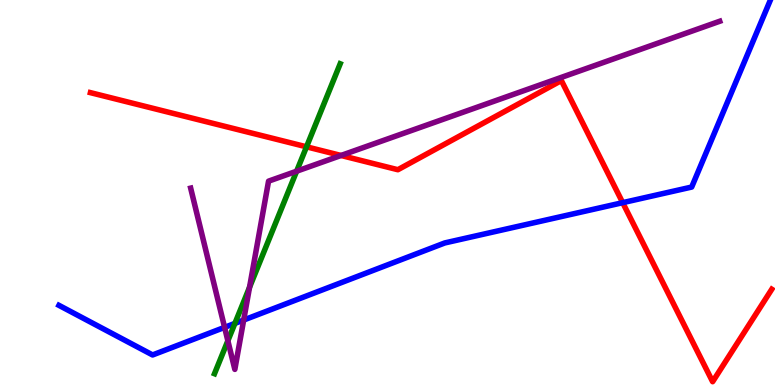[{'lines': ['blue', 'red'], 'intersections': [{'x': 8.03, 'y': 4.74}]}, {'lines': ['green', 'red'], 'intersections': [{'x': 3.96, 'y': 6.19}]}, {'lines': ['purple', 'red'], 'intersections': [{'x': 4.4, 'y': 5.96}]}, {'lines': ['blue', 'green'], 'intersections': [{'x': 3.03, 'y': 1.6}]}, {'lines': ['blue', 'purple'], 'intersections': [{'x': 2.9, 'y': 1.5}, {'x': 3.14, 'y': 1.69}]}, {'lines': ['green', 'purple'], 'intersections': [{'x': 2.94, 'y': 1.15}, {'x': 3.22, 'y': 2.54}, {'x': 3.83, 'y': 5.55}]}]